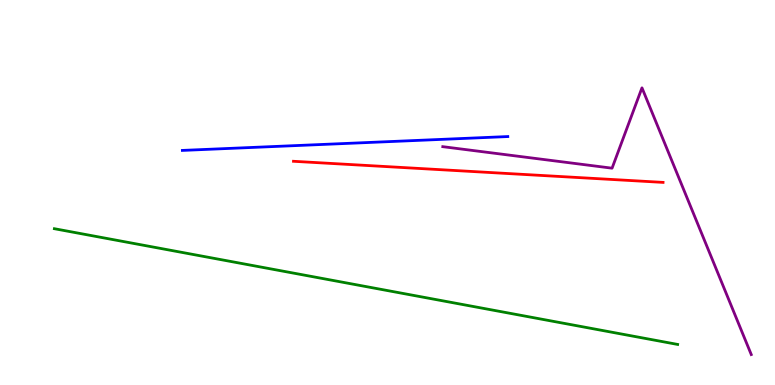[{'lines': ['blue', 'red'], 'intersections': []}, {'lines': ['green', 'red'], 'intersections': []}, {'lines': ['purple', 'red'], 'intersections': []}, {'lines': ['blue', 'green'], 'intersections': []}, {'lines': ['blue', 'purple'], 'intersections': []}, {'lines': ['green', 'purple'], 'intersections': []}]